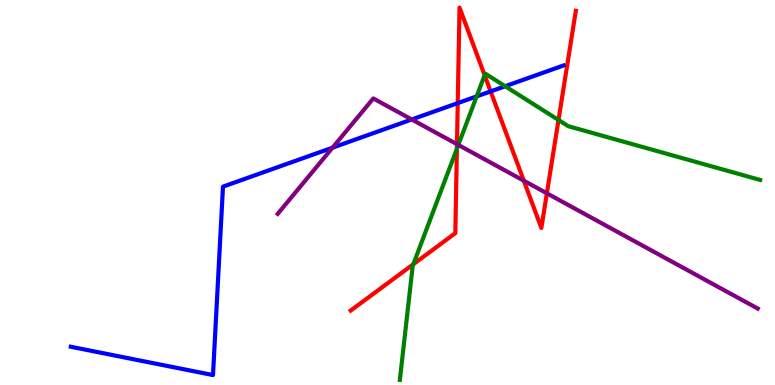[{'lines': ['blue', 'red'], 'intersections': [{'x': 5.91, 'y': 7.32}, {'x': 6.33, 'y': 7.63}]}, {'lines': ['green', 'red'], 'intersections': [{'x': 5.33, 'y': 3.14}, {'x': 5.9, 'y': 6.14}, {'x': 6.25, 'y': 8.05}, {'x': 7.21, 'y': 6.88}]}, {'lines': ['purple', 'red'], 'intersections': [{'x': 5.9, 'y': 6.25}, {'x': 6.76, 'y': 5.31}, {'x': 7.06, 'y': 4.98}]}, {'lines': ['blue', 'green'], 'intersections': [{'x': 6.15, 'y': 7.5}, {'x': 6.52, 'y': 7.76}]}, {'lines': ['blue', 'purple'], 'intersections': [{'x': 4.29, 'y': 6.16}, {'x': 5.31, 'y': 6.9}]}, {'lines': ['green', 'purple'], 'intersections': [{'x': 5.91, 'y': 6.24}]}]